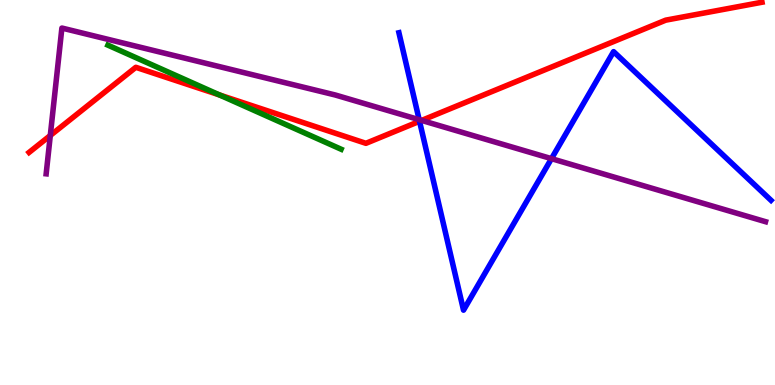[{'lines': ['blue', 'red'], 'intersections': [{'x': 5.41, 'y': 6.85}]}, {'lines': ['green', 'red'], 'intersections': [{'x': 2.83, 'y': 7.53}]}, {'lines': ['purple', 'red'], 'intersections': [{'x': 0.649, 'y': 6.48}, {'x': 5.44, 'y': 6.87}]}, {'lines': ['blue', 'green'], 'intersections': []}, {'lines': ['blue', 'purple'], 'intersections': [{'x': 5.41, 'y': 6.89}, {'x': 7.12, 'y': 5.88}]}, {'lines': ['green', 'purple'], 'intersections': []}]